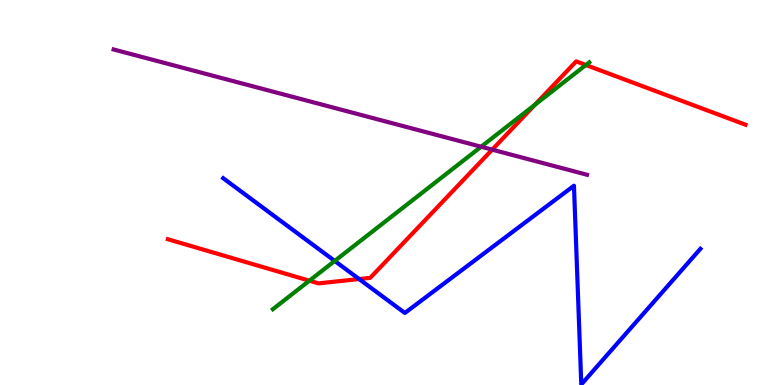[{'lines': ['blue', 'red'], 'intersections': [{'x': 4.63, 'y': 2.75}]}, {'lines': ['green', 'red'], 'intersections': [{'x': 3.99, 'y': 2.71}, {'x': 6.9, 'y': 7.28}, {'x': 7.56, 'y': 8.31}]}, {'lines': ['purple', 'red'], 'intersections': [{'x': 6.35, 'y': 6.11}]}, {'lines': ['blue', 'green'], 'intersections': [{'x': 4.32, 'y': 3.22}]}, {'lines': ['blue', 'purple'], 'intersections': []}, {'lines': ['green', 'purple'], 'intersections': [{'x': 6.21, 'y': 6.19}]}]